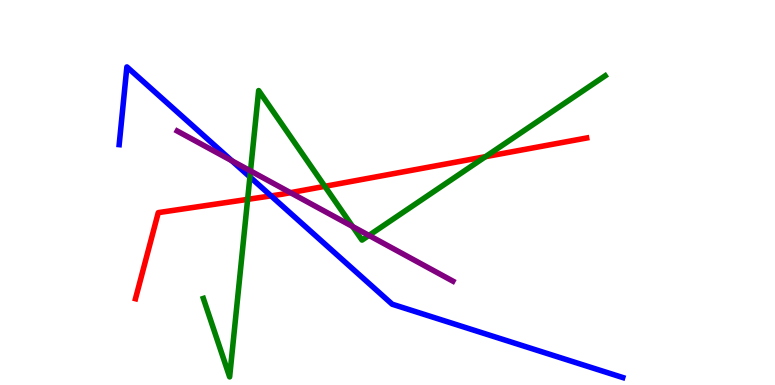[{'lines': ['blue', 'red'], 'intersections': [{'x': 3.5, 'y': 4.91}]}, {'lines': ['green', 'red'], 'intersections': [{'x': 3.2, 'y': 4.82}, {'x': 4.19, 'y': 5.16}, {'x': 6.26, 'y': 5.93}]}, {'lines': ['purple', 'red'], 'intersections': [{'x': 3.75, 'y': 5.0}]}, {'lines': ['blue', 'green'], 'intersections': [{'x': 3.22, 'y': 5.4}]}, {'lines': ['blue', 'purple'], 'intersections': [{'x': 2.99, 'y': 5.83}]}, {'lines': ['green', 'purple'], 'intersections': [{'x': 3.23, 'y': 5.56}, {'x': 4.55, 'y': 4.12}, {'x': 4.76, 'y': 3.89}]}]